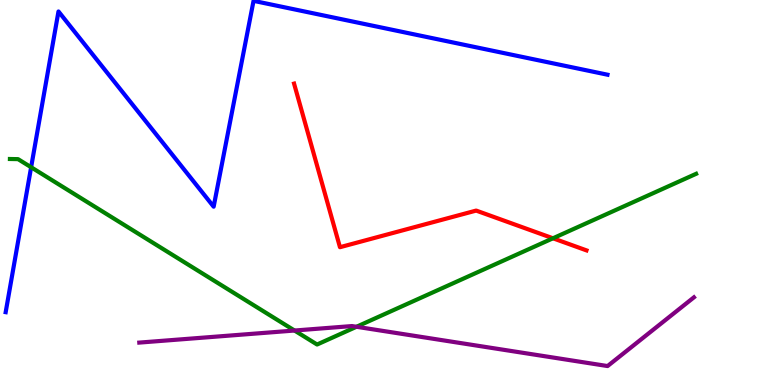[{'lines': ['blue', 'red'], 'intersections': []}, {'lines': ['green', 'red'], 'intersections': [{'x': 7.14, 'y': 3.81}]}, {'lines': ['purple', 'red'], 'intersections': []}, {'lines': ['blue', 'green'], 'intersections': [{'x': 0.402, 'y': 5.66}]}, {'lines': ['blue', 'purple'], 'intersections': []}, {'lines': ['green', 'purple'], 'intersections': [{'x': 3.8, 'y': 1.41}, {'x': 4.6, 'y': 1.51}]}]